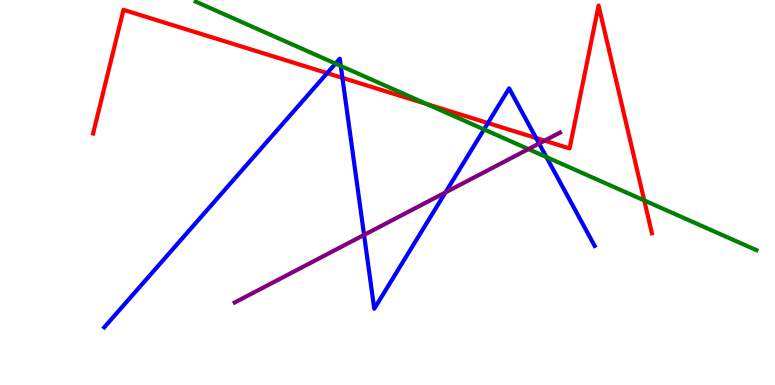[{'lines': ['blue', 'red'], 'intersections': [{'x': 4.22, 'y': 8.1}, {'x': 4.42, 'y': 7.98}, {'x': 6.3, 'y': 6.8}, {'x': 6.92, 'y': 6.42}]}, {'lines': ['green', 'red'], 'intersections': [{'x': 5.51, 'y': 7.3}, {'x': 8.31, 'y': 4.79}]}, {'lines': ['purple', 'red'], 'intersections': [{'x': 7.03, 'y': 6.35}]}, {'lines': ['blue', 'green'], 'intersections': [{'x': 4.33, 'y': 8.35}, {'x': 4.4, 'y': 8.29}, {'x': 6.25, 'y': 6.64}, {'x': 7.05, 'y': 5.92}]}, {'lines': ['blue', 'purple'], 'intersections': [{'x': 4.7, 'y': 3.9}, {'x': 5.75, 'y': 5.0}, {'x': 6.96, 'y': 6.27}]}, {'lines': ['green', 'purple'], 'intersections': [{'x': 6.82, 'y': 6.13}]}]